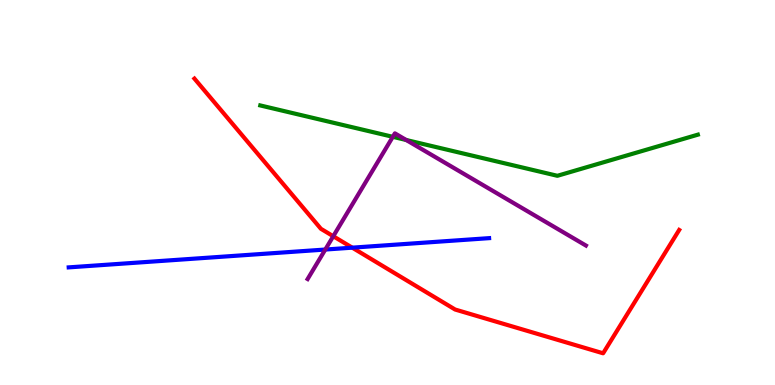[{'lines': ['blue', 'red'], 'intersections': [{'x': 4.55, 'y': 3.57}]}, {'lines': ['green', 'red'], 'intersections': []}, {'lines': ['purple', 'red'], 'intersections': [{'x': 4.3, 'y': 3.86}]}, {'lines': ['blue', 'green'], 'intersections': []}, {'lines': ['blue', 'purple'], 'intersections': [{'x': 4.2, 'y': 3.52}]}, {'lines': ['green', 'purple'], 'intersections': [{'x': 5.07, 'y': 6.45}, {'x': 5.24, 'y': 6.36}]}]